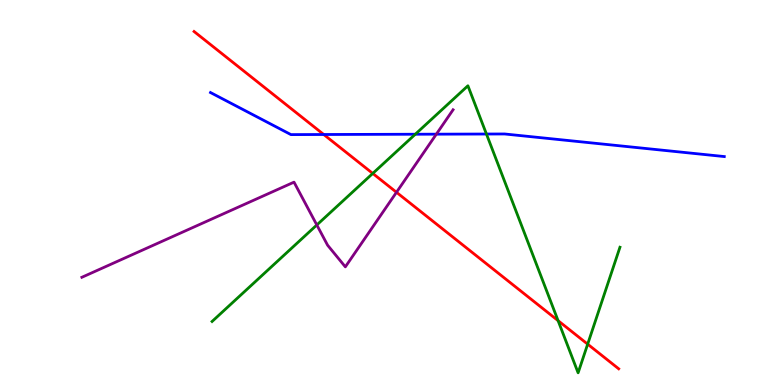[{'lines': ['blue', 'red'], 'intersections': [{'x': 4.18, 'y': 6.51}]}, {'lines': ['green', 'red'], 'intersections': [{'x': 4.81, 'y': 5.5}, {'x': 7.2, 'y': 1.67}, {'x': 7.58, 'y': 1.06}]}, {'lines': ['purple', 'red'], 'intersections': [{'x': 5.12, 'y': 5.01}]}, {'lines': ['blue', 'green'], 'intersections': [{'x': 5.36, 'y': 6.51}, {'x': 6.28, 'y': 6.52}]}, {'lines': ['blue', 'purple'], 'intersections': [{'x': 5.63, 'y': 6.51}]}, {'lines': ['green', 'purple'], 'intersections': [{'x': 4.09, 'y': 4.16}]}]